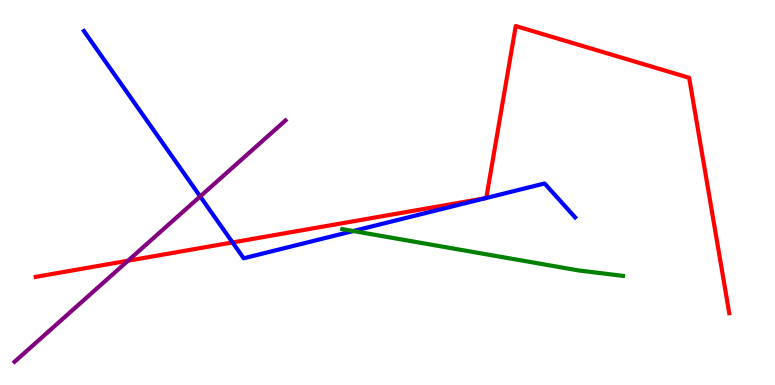[{'lines': ['blue', 'red'], 'intersections': [{'x': 3.0, 'y': 3.7}, {'x': 6.26, 'y': 4.85}, {'x': 6.27, 'y': 4.86}]}, {'lines': ['green', 'red'], 'intersections': []}, {'lines': ['purple', 'red'], 'intersections': [{'x': 1.65, 'y': 3.23}]}, {'lines': ['blue', 'green'], 'intersections': [{'x': 4.56, 'y': 4.0}]}, {'lines': ['blue', 'purple'], 'intersections': [{'x': 2.58, 'y': 4.9}]}, {'lines': ['green', 'purple'], 'intersections': []}]